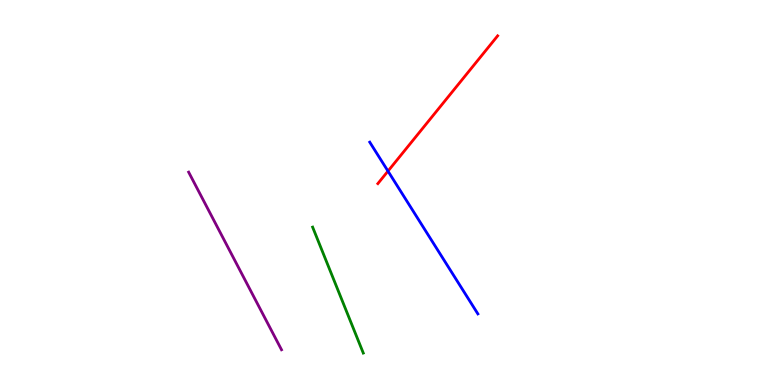[{'lines': ['blue', 'red'], 'intersections': [{'x': 5.01, 'y': 5.56}]}, {'lines': ['green', 'red'], 'intersections': []}, {'lines': ['purple', 'red'], 'intersections': []}, {'lines': ['blue', 'green'], 'intersections': []}, {'lines': ['blue', 'purple'], 'intersections': []}, {'lines': ['green', 'purple'], 'intersections': []}]